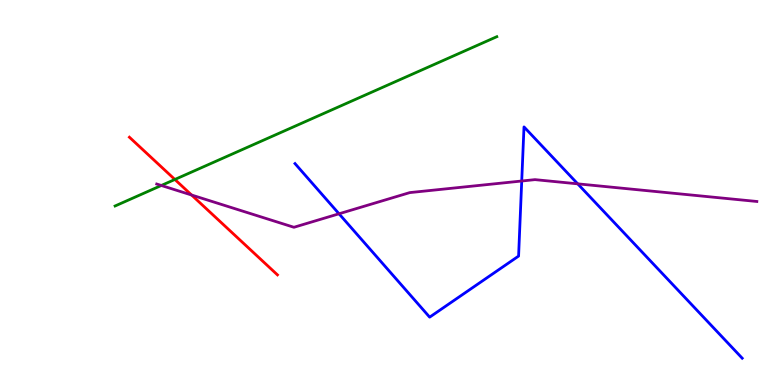[{'lines': ['blue', 'red'], 'intersections': []}, {'lines': ['green', 'red'], 'intersections': [{'x': 2.26, 'y': 5.34}]}, {'lines': ['purple', 'red'], 'intersections': [{'x': 2.47, 'y': 4.93}]}, {'lines': ['blue', 'green'], 'intersections': []}, {'lines': ['blue', 'purple'], 'intersections': [{'x': 4.37, 'y': 4.45}, {'x': 6.73, 'y': 5.3}, {'x': 7.45, 'y': 5.22}]}, {'lines': ['green', 'purple'], 'intersections': [{'x': 2.08, 'y': 5.18}]}]